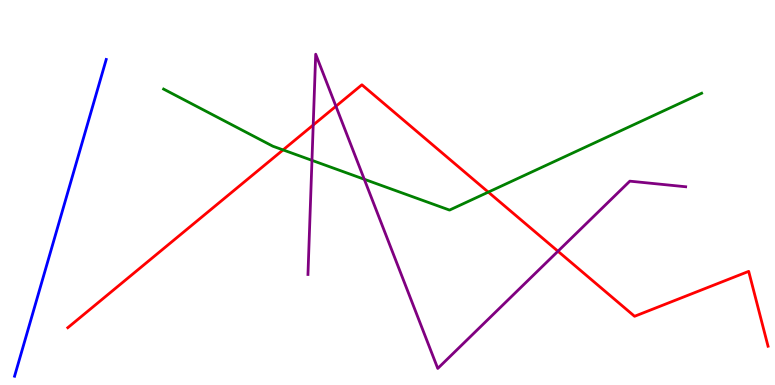[{'lines': ['blue', 'red'], 'intersections': []}, {'lines': ['green', 'red'], 'intersections': [{'x': 3.65, 'y': 6.11}, {'x': 6.3, 'y': 5.01}]}, {'lines': ['purple', 'red'], 'intersections': [{'x': 4.04, 'y': 6.75}, {'x': 4.33, 'y': 7.24}, {'x': 7.2, 'y': 3.47}]}, {'lines': ['blue', 'green'], 'intersections': []}, {'lines': ['blue', 'purple'], 'intersections': []}, {'lines': ['green', 'purple'], 'intersections': [{'x': 4.03, 'y': 5.83}, {'x': 4.7, 'y': 5.34}]}]